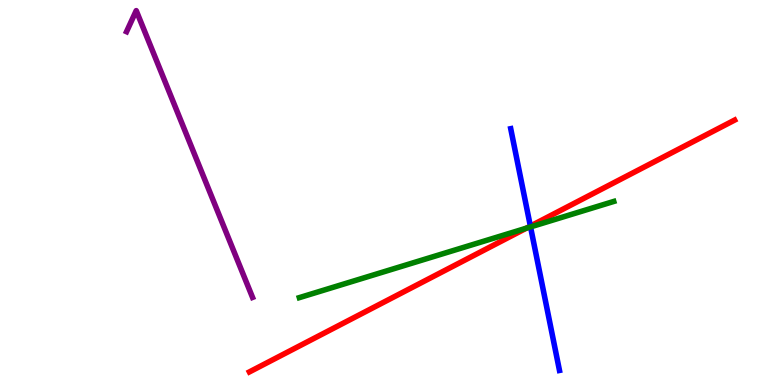[{'lines': ['blue', 'red'], 'intersections': [{'x': 6.84, 'y': 4.13}]}, {'lines': ['green', 'red'], 'intersections': [{'x': 6.79, 'y': 4.07}]}, {'lines': ['purple', 'red'], 'intersections': []}, {'lines': ['blue', 'green'], 'intersections': [{'x': 6.85, 'y': 4.11}]}, {'lines': ['blue', 'purple'], 'intersections': []}, {'lines': ['green', 'purple'], 'intersections': []}]